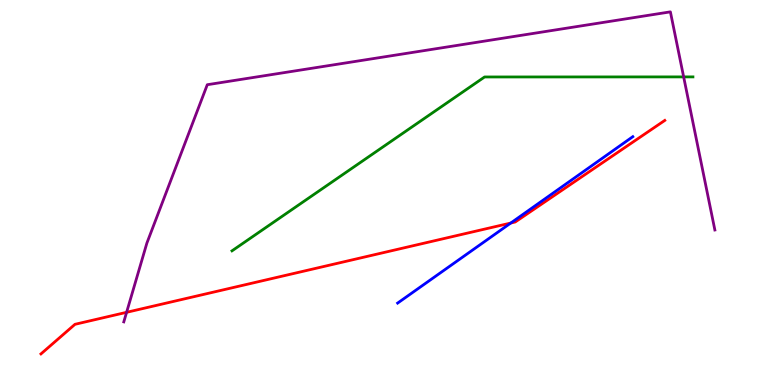[{'lines': ['blue', 'red'], 'intersections': [{'x': 6.59, 'y': 4.21}]}, {'lines': ['green', 'red'], 'intersections': []}, {'lines': ['purple', 'red'], 'intersections': [{'x': 1.63, 'y': 1.89}]}, {'lines': ['blue', 'green'], 'intersections': []}, {'lines': ['blue', 'purple'], 'intersections': []}, {'lines': ['green', 'purple'], 'intersections': [{'x': 8.82, 'y': 8.0}]}]